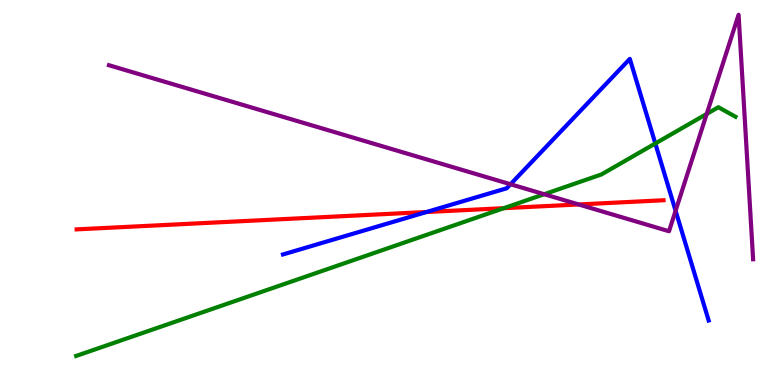[{'lines': ['blue', 'red'], 'intersections': [{'x': 5.5, 'y': 4.49}]}, {'lines': ['green', 'red'], 'intersections': [{'x': 6.5, 'y': 4.59}]}, {'lines': ['purple', 'red'], 'intersections': [{'x': 7.47, 'y': 4.69}]}, {'lines': ['blue', 'green'], 'intersections': [{'x': 8.46, 'y': 6.27}]}, {'lines': ['blue', 'purple'], 'intersections': [{'x': 6.59, 'y': 5.21}, {'x': 8.72, 'y': 4.53}]}, {'lines': ['green', 'purple'], 'intersections': [{'x': 7.02, 'y': 4.96}, {'x': 9.12, 'y': 7.04}]}]